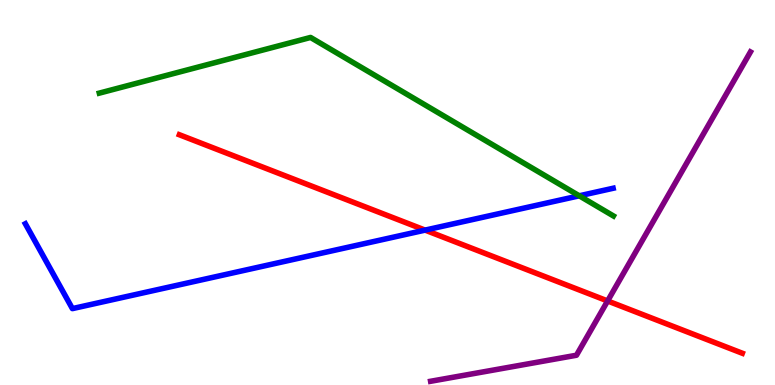[{'lines': ['blue', 'red'], 'intersections': [{'x': 5.49, 'y': 4.02}]}, {'lines': ['green', 'red'], 'intersections': []}, {'lines': ['purple', 'red'], 'intersections': [{'x': 7.84, 'y': 2.18}]}, {'lines': ['blue', 'green'], 'intersections': [{'x': 7.47, 'y': 4.91}]}, {'lines': ['blue', 'purple'], 'intersections': []}, {'lines': ['green', 'purple'], 'intersections': []}]